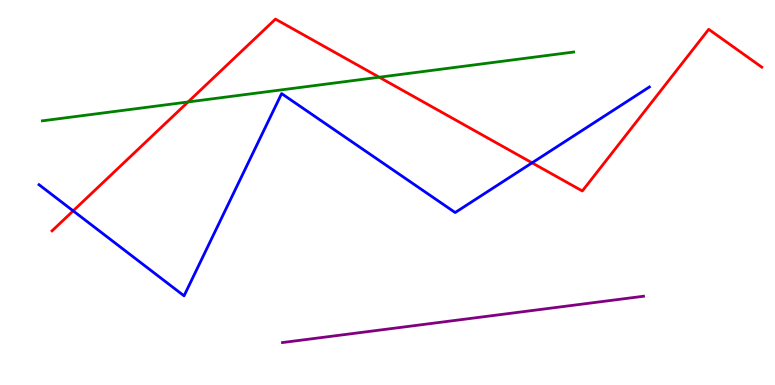[{'lines': ['blue', 'red'], 'intersections': [{'x': 0.944, 'y': 4.52}, {'x': 6.87, 'y': 5.77}]}, {'lines': ['green', 'red'], 'intersections': [{'x': 2.43, 'y': 7.35}, {'x': 4.89, 'y': 7.99}]}, {'lines': ['purple', 'red'], 'intersections': []}, {'lines': ['blue', 'green'], 'intersections': []}, {'lines': ['blue', 'purple'], 'intersections': []}, {'lines': ['green', 'purple'], 'intersections': []}]